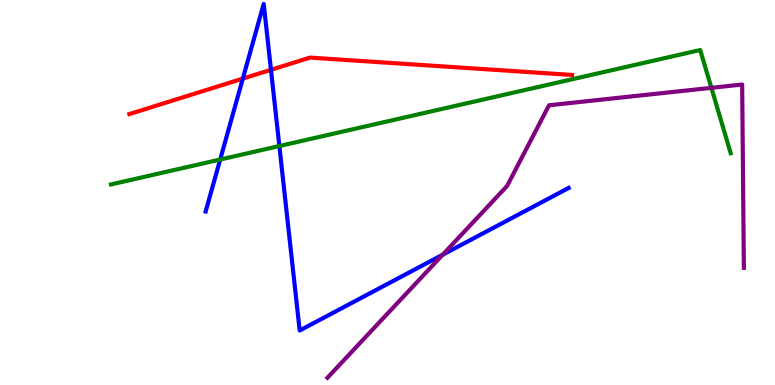[{'lines': ['blue', 'red'], 'intersections': [{'x': 3.13, 'y': 7.96}, {'x': 3.5, 'y': 8.19}]}, {'lines': ['green', 'red'], 'intersections': []}, {'lines': ['purple', 'red'], 'intersections': []}, {'lines': ['blue', 'green'], 'intersections': [{'x': 2.84, 'y': 5.86}, {'x': 3.6, 'y': 6.21}]}, {'lines': ['blue', 'purple'], 'intersections': [{'x': 5.71, 'y': 3.38}]}, {'lines': ['green', 'purple'], 'intersections': [{'x': 9.18, 'y': 7.72}]}]